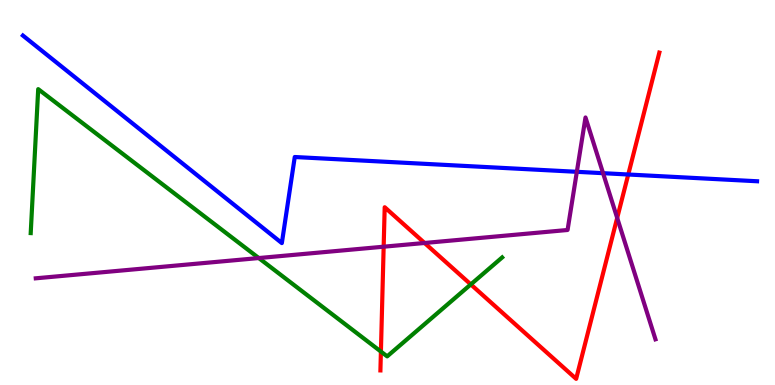[{'lines': ['blue', 'red'], 'intersections': [{'x': 8.11, 'y': 5.47}]}, {'lines': ['green', 'red'], 'intersections': [{'x': 4.91, 'y': 0.868}, {'x': 6.07, 'y': 2.61}]}, {'lines': ['purple', 'red'], 'intersections': [{'x': 4.95, 'y': 3.59}, {'x': 5.48, 'y': 3.69}, {'x': 7.96, 'y': 4.34}]}, {'lines': ['blue', 'green'], 'intersections': []}, {'lines': ['blue', 'purple'], 'intersections': [{'x': 7.44, 'y': 5.54}, {'x': 7.78, 'y': 5.5}]}, {'lines': ['green', 'purple'], 'intersections': [{'x': 3.34, 'y': 3.3}]}]